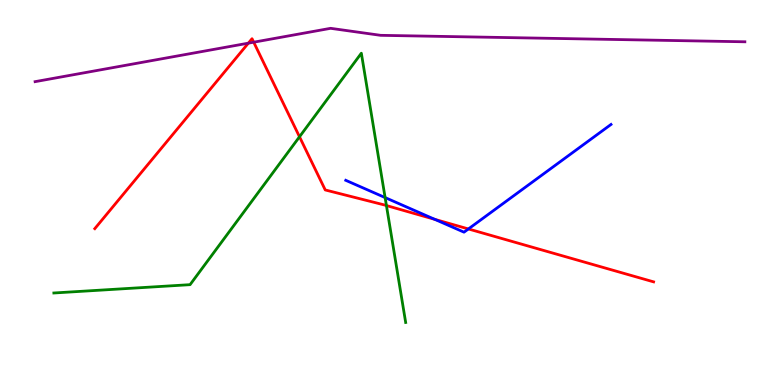[{'lines': ['blue', 'red'], 'intersections': [{'x': 5.61, 'y': 4.3}, {'x': 6.04, 'y': 4.05}]}, {'lines': ['green', 'red'], 'intersections': [{'x': 3.86, 'y': 6.45}, {'x': 4.99, 'y': 4.66}]}, {'lines': ['purple', 'red'], 'intersections': [{'x': 3.2, 'y': 8.88}, {'x': 3.27, 'y': 8.9}]}, {'lines': ['blue', 'green'], 'intersections': [{'x': 4.97, 'y': 4.87}]}, {'lines': ['blue', 'purple'], 'intersections': []}, {'lines': ['green', 'purple'], 'intersections': []}]